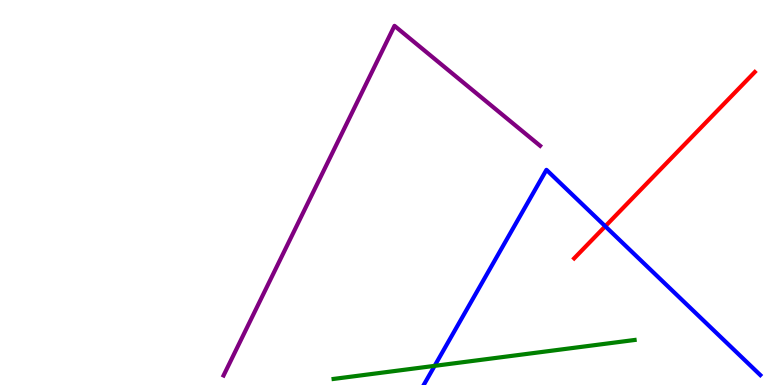[{'lines': ['blue', 'red'], 'intersections': [{'x': 7.81, 'y': 4.12}]}, {'lines': ['green', 'red'], 'intersections': []}, {'lines': ['purple', 'red'], 'intersections': []}, {'lines': ['blue', 'green'], 'intersections': [{'x': 5.61, 'y': 0.497}]}, {'lines': ['blue', 'purple'], 'intersections': []}, {'lines': ['green', 'purple'], 'intersections': []}]